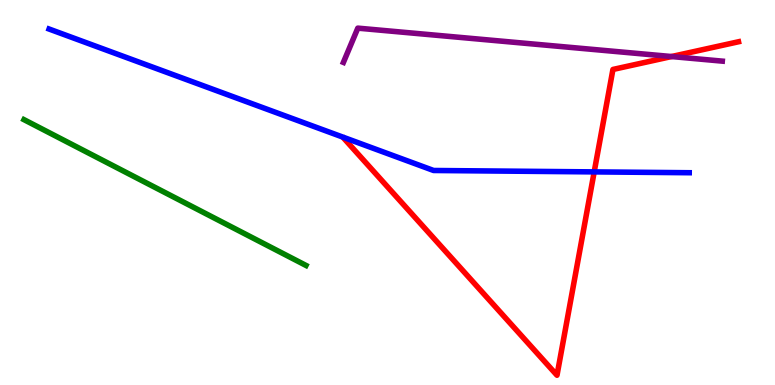[{'lines': ['blue', 'red'], 'intersections': [{'x': 7.67, 'y': 5.54}]}, {'lines': ['green', 'red'], 'intersections': []}, {'lines': ['purple', 'red'], 'intersections': [{'x': 8.66, 'y': 8.53}]}, {'lines': ['blue', 'green'], 'intersections': []}, {'lines': ['blue', 'purple'], 'intersections': []}, {'lines': ['green', 'purple'], 'intersections': []}]